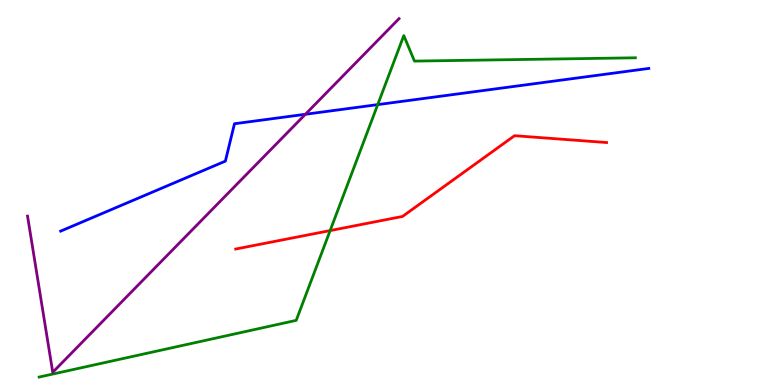[{'lines': ['blue', 'red'], 'intersections': []}, {'lines': ['green', 'red'], 'intersections': [{'x': 4.26, 'y': 4.01}]}, {'lines': ['purple', 'red'], 'intersections': []}, {'lines': ['blue', 'green'], 'intersections': [{'x': 4.87, 'y': 7.28}]}, {'lines': ['blue', 'purple'], 'intersections': [{'x': 3.94, 'y': 7.03}]}, {'lines': ['green', 'purple'], 'intersections': []}]